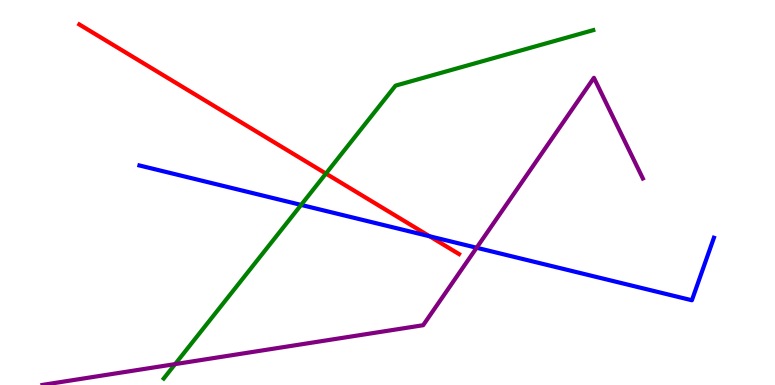[{'lines': ['blue', 'red'], 'intersections': [{'x': 5.54, 'y': 3.86}]}, {'lines': ['green', 'red'], 'intersections': [{'x': 4.21, 'y': 5.49}]}, {'lines': ['purple', 'red'], 'intersections': []}, {'lines': ['blue', 'green'], 'intersections': [{'x': 3.89, 'y': 4.68}]}, {'lines': ['blue', 'purple'], 'intersections': [{'x': 6.15, 'y': 3.57}]}, {'lines': ['green', 'purple'], 'intersections': [{'x': 2.26, 'y': 0.543}]}]